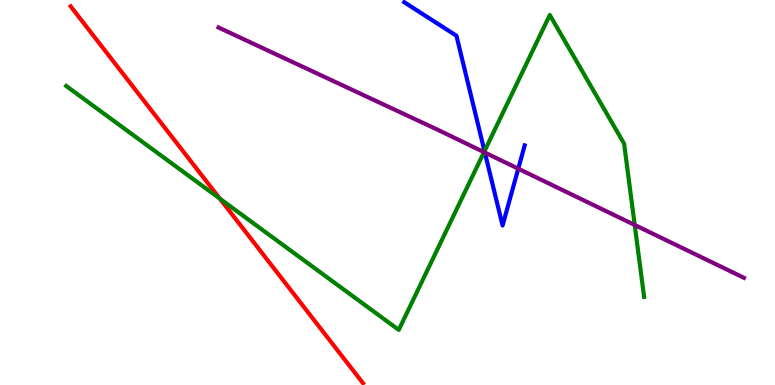[{'lines': ['blue', 'red'], 'intersections': []}, {'lines': ['green', 'red'], 'intersections': [{'x': 2.84, 'y': 4.84}]}, {'lines': ['purple', 'red'], 'intersections': []}, {'lines': ['blue', 'green'], 'intersections': [{'x': 6.25, 'y': 6.07}]}, {'lines': ['blue', 'purple'], 'intersections': [{'x': 6.26, 'y': 6.04}, {'x': 6.69, 'y': 5.62}]}, {'lines': ['green', 'purple'], 'intersections': [{'x': 6.25, 'y': 6.05}, {'x': 8.19, 'y': 4.16}]}]